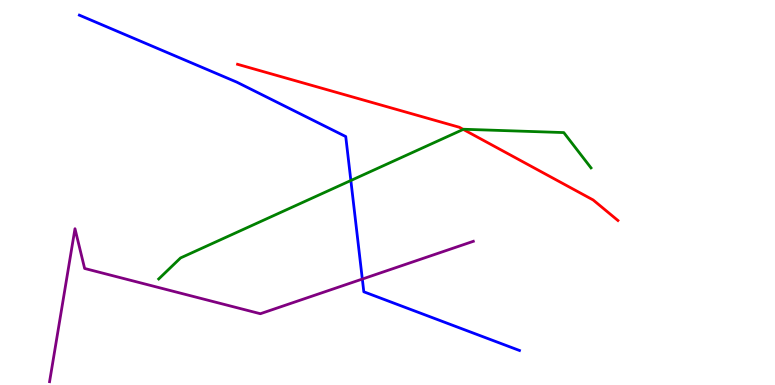[{'lines': ['blue', 'red'], 'intersections': []}, {'lines': ['green', 'red'], 'intersections': [{'x': 5.98, 'y': 6.64}]}, {'lines': ['purple', 'red'], 'intersections': []}, {'lines': ['blue', 'green'], 'intersections': [{'x': 4.53, 'y': 5.31}]}, {'lines': ['blue', 'purple'], 'intersections': [{'x': 4.68, 'y': 2.75}]}, {'lines': ['green', 'purple'], 'intersections': []}]